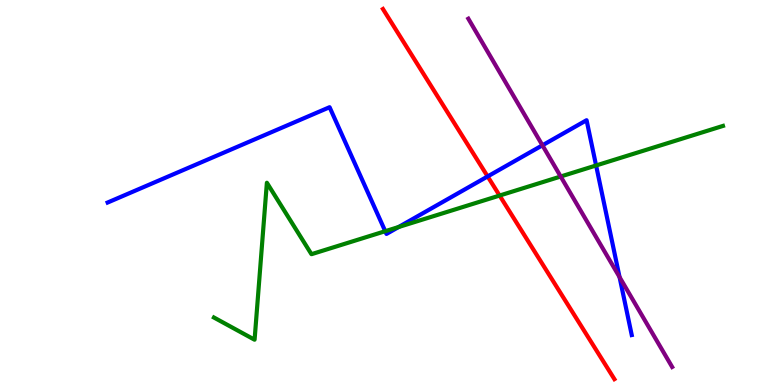[{'lines': ['blue', 'red'], 'intersections': [{'x': 6.29, 'y': 5.42}]}, {'lines': ['green', 'red'], 'intersections': [{'x': 6.45, 'y': 4.92}]}, {'lines': ['purple', 'red'], 'intersections': []}, {'lines': ['blue', 'green'], 'intersections': [{'x': 4.97, 'y': 3.99}, {'x': 5.14, 'y': 4.1}, {'x': 7.69, 'y': 5.7}]}, {'lines': ['blue', 'purple'], 'intersections': [{'x': 7.0, 'y': 6.23}, {'x': 7.99, 'y': 2.8}]}, {'lines': ['green', 'purple'], 'intersections': [{'x': 7.23, 'y': 5.42}]}]